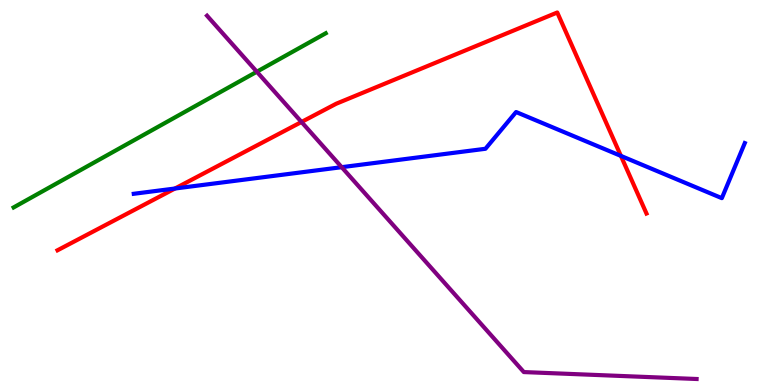[{'lines': ['blue', 'red'], 'intersections': [{'x': 2.26, 'y': 5.1}, {'x': 8.01, 'y': 5.95}]}, {'lines': ['green', 'red'], 'intersections': []}, {'lines': ['purple', 'red'], 'intersections': [{'x': 3.89, 'y': 6.83}]}, {'lines': ['blue', 'green'], 'intersections': []}, {'lines': ['blue', 'purple'], 'intersections': [{'x': 4.41, 'y': 5.66}]}, {'lines': ['green', 'purple'], 'intersections': [{'x': 3.31, 'y': 8.14}]}]